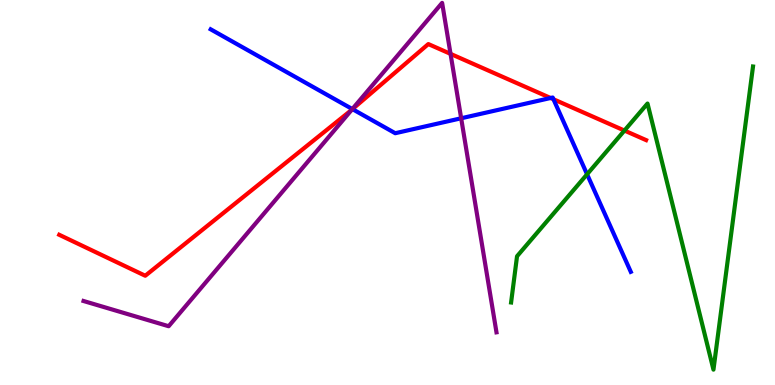[{'lines': ['blue', 'red'], 'intersections': [{'x': 4.55, 'y': 7.17}, {'x': 7.1, 'y': 7.45}, {'x': 7.14, 'y': 7.42}]}, {'lines': ['green', 'red'], 'intersections': [{'x': 8.06, 'y': 6.61}]}, {'lines': ['purple', 'red'], 'intersections': [{'x': 4.54, 'y': 7.15}, {'x': 5.81, 'y': 8.6}]}, {'lines': ['blue', 'green'], 'intersections': [{'x': 7.58, 'y': 5.47}]}, {'lines': ['blue', 'purple'], 'intersections': [{'x': 4.55, 'y': 7.17}, {'x': 5.95, 'y': 6.93}]}, {'lines': ['green', 'purple'], 'intersections': []}]